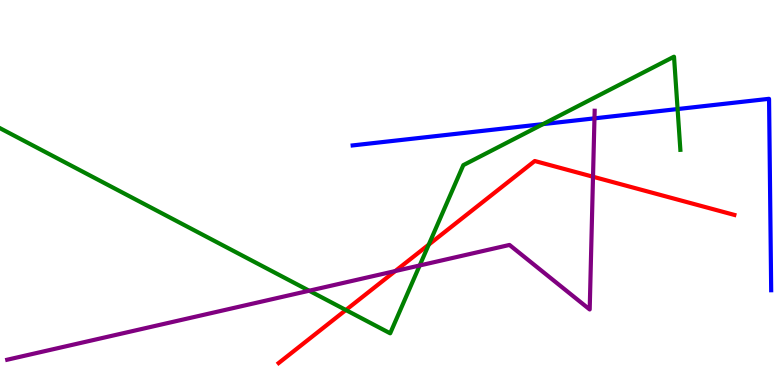[{'lines': ['blue', 'red'], 'intersections': []}, {'lines': ['green', 'red'], 'intersections': [{'x': 4.46, 'y': 1.95}, {'x': 5.53, 'y': 3.65}]}, {'lines': ['purple', 'red'], 'intersections': [{'x': 5.1, 'y': 2.96}, {'x': 7.65, 'y': 5.41}]}, {'lines': ['blue', 'green'], 'intersections': [{'x': 7.01, 'y': 6.78}, {'x': 8.74, 'y': 7.17}]}, {'lines': ['blue', 'purple'], 'intersections': [{'x': 7.67, 'y': 6.93}]}, {'lines': ['green', 'purple'], 'intersections': [{'x': 3.99, 'y': 2.45}, {'x': 5.42, 'y': 3.1}]}]